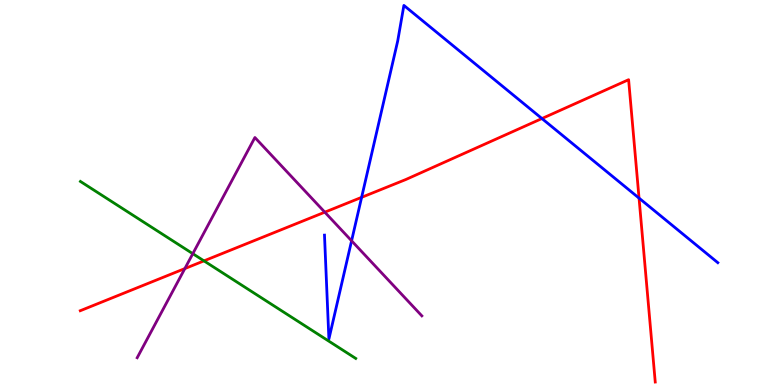[{'lines': ['blue', 'red'], 'intersections': [{'x': 4.67, 'y': 4.87}, {'x': 6.99, 'y': 6.92}, {'x': 8.25, 'y': 4.85}]}, {'lines': ['green', 'red'], 'intersections': [{'x': 2.63, 'y': 3.22}]}, {'lines': ['purple', 'red'], 'intersections': [{'x': 2.39, 'y': 3.02}, {'x': 4.19, 'y': 4.49}]}, {'lines': ['blue', 'green'], 'intersections': []}, {'lines': ['blue', 'purple'], 'intersections': [{'x': 4.54, 'y': 3.75}]}, {'lines': ['green', 'purple'], 'intersections': [{'x': 2.49, 'y': 3.41}]}]